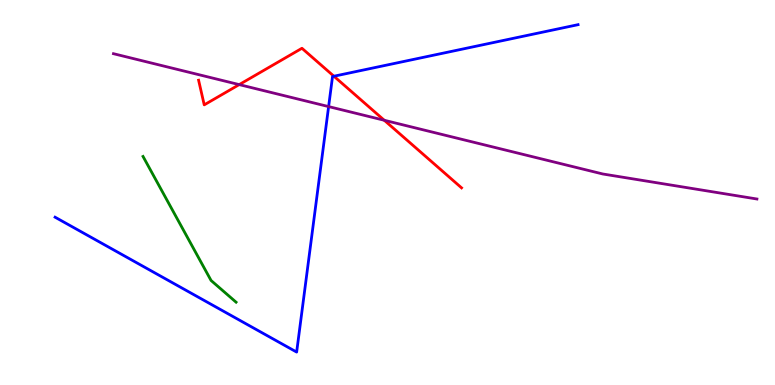[{'lines': ['blue', 'red'], 'intersections': [{'x': 4.31, 'y': 8.02}]}, {'lines': ['green', 'red'], 'intersections': []}, {'lines': ['purple', 'red'], 'intersections': [{'x': 3.09, 'y': 7.8}, {'x': 4.96, 'y': 6.88}]}, {'lines': ['blue', 'green'], 'intersections': []}, {'lines': ['blue', 'purple'], 'intersections': [{'x': 4.24, 'y': 7.23}]}, {'lines': ['green', 'purple'], 'intersections': []}]